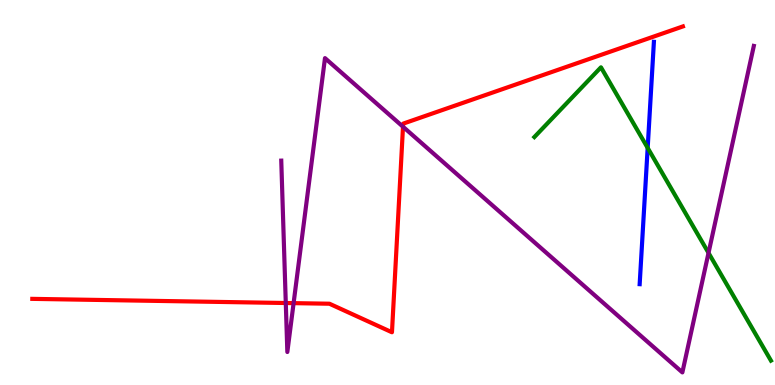[{'lines': ['blue', 'red'], 'intersections': []}, {'lines': ['green', 'red'], 'intersections': []}, {'lines': ['purple', 'red'], 'intersections': [{'x': 3.69, 'y': 2.13}, {'x': 3.79, 'y': 2.13}, {'x': 5.2, 'y': 6.71}]}, {'lines': ['blue', 'green'], 'intersections': [{'x': 8.36, 'y': 6.16}]}, {'lines': ['blue', 'purple'], 'intersections': []}, {'lines': ['green', 'purple'], 'intersections': [{'x': 9.14, 'y': 3.43}]}]